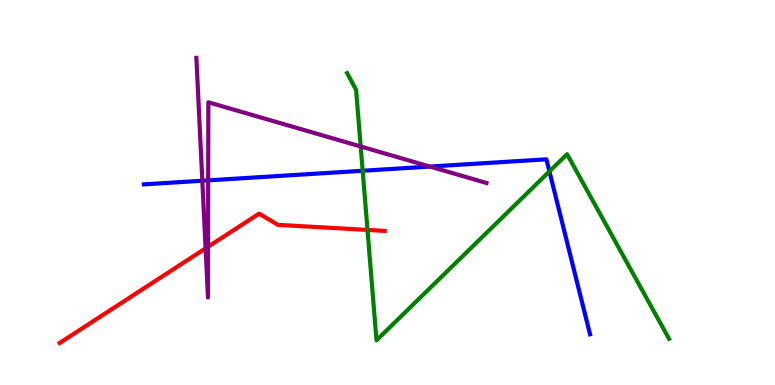[{'lines': ['blue', 'red'], 'intersections': []}, {'lines': ['green', 'red'], 'intersections': [{'x': 4.74, 'y': 4.03}]}, {'lines': ['purple', 'red'], 'intersections': [{'x': 2.65, 'y': 3.55}, {'x': 2.68, 'y': 3.59}]}, {'lines': ['blue', 'green'], 'intersections': [{'x': 4.68, 'y': 5.56}, {'x': 7.09, 'y': 5.55}]}, {'lines': ['blue', 'purple'], 'intersections': [{'x': 2.61, 'y': 5.31}, {'x': 2.69, 'y': 5.32}, {'x': 5.55, 'y': 5.67}]}, {'lines': ['green', 'purple'], 'intersections': [{'x': 4.65, 'y': 6.2}]}]